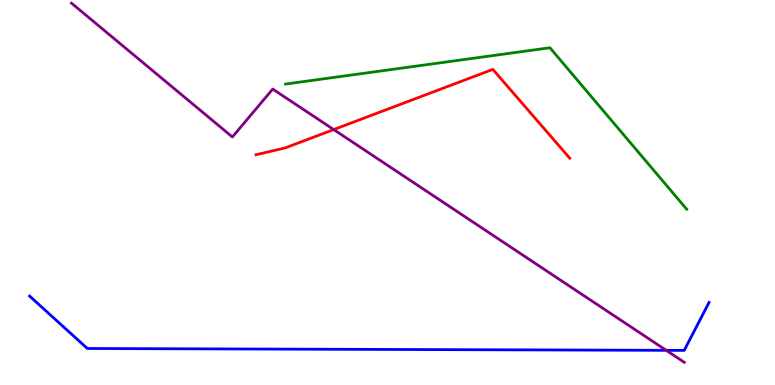[{'lines': ['blue', 'red'], 'intersections': []}, {'lines': ['green', 'red'], 'intersections': []}, {'lines': ['purple', 'red'], 'intersections': [{'x': 4.31, 'y': 6.63}]}, {'lines': ['blue', 'green'], 'intersections': []}, {'lines': ['blue', 'purple'], 'intersections': [{'x': 8.6, 'y': 0.901}]}, {'lines': ['green', 'purple'], 'intersections': []}]